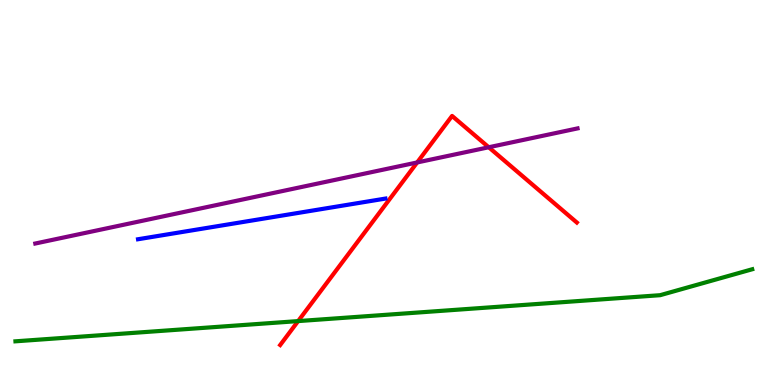[{'lines': ['blue', 'red'], 'intersections': []}, {'lines': ['green', 'red'], 'intersections': [{'x': 3.85, 'y': 1.66}]}, {'lines': ['purple', 'red'], 'intersections': [{'x': 5.38, 'y': 5.78}, {'x': 6.31, 'y': 6.18}]}, {'lines': ['blue', 'green'], 'intersections': []}, {'lines': ['blue', 'purple'], 'intersections': []}, {'lines': ['green', 'purple'], 'intersections': []}]